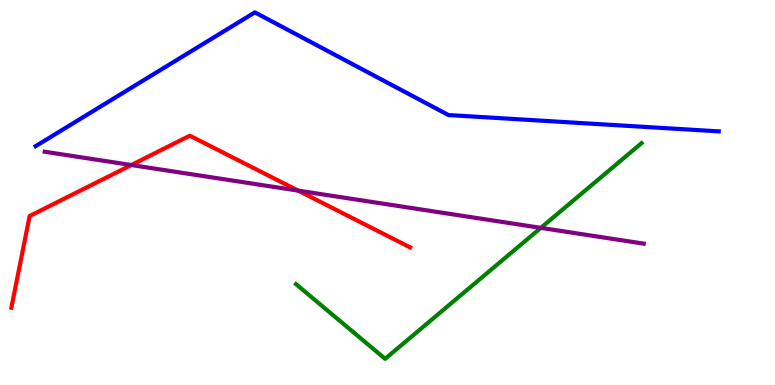[{'lines': ['blue', 'red'], 'intersections': []}, {'lines': ['green', 'red'], 'intersections': []}, {'lines': ['purple', 'red'], 'intersections': [{'x': 1.69, 'y': 5.71}, {'x': 3.85, 'y': 5.05}]}, {'lines': ['blue', 'green'], 'intersections': []}, {'lines': ['blue', 'purple'], 'intersections': []}, {'lines': ['green', 'purple'], 'intersections': [{'x': 6.98, 'y': 4.08}]}]